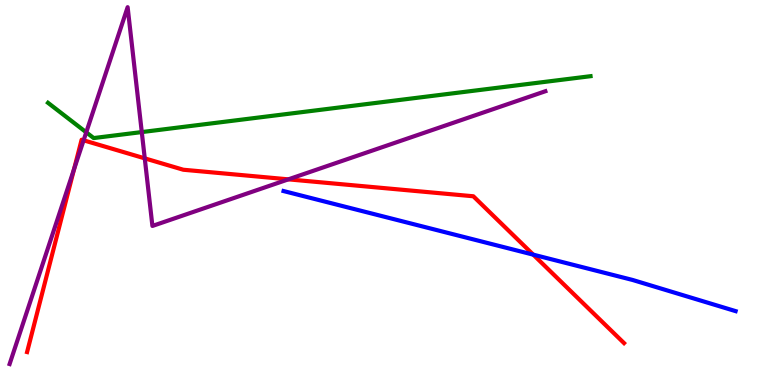[{'lines': ['blue', 'red'], 'intersections': [{'x': 6.88, 'y': 3.39}]}, {'lines': ['green', 'red'], 'intersections': []}, {'lines': ['purple', 'red'], 'intersections': [{'x': 0.955, 'y': 5.6}, {'x': 1.08, 'y': 6.36}, {'x': 1.87, 'y': 5.89}, {'x': 3.72, 'y': 5.34}]}, {'lines': ['blue', 'green'], 'intersections': []}, {'lines': ['blue', 'purple'], 'intersections': []}, {'lines': ['green', 'purple'], 'intersections': [{'x': 1.11, 'y': 6.56}, {'x': 1.83, 'y': 6.57}]}]